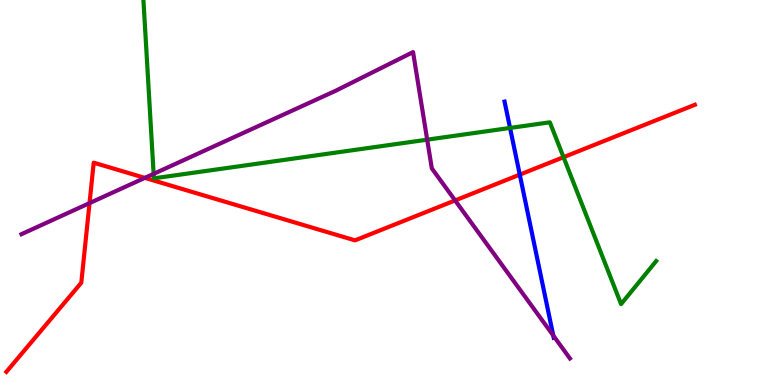[{'lines': ['blue', 'red'], 'intersections': [{'x': 6.71, 'y': 5.46}]}, {'lines': ['green', 'red'], 'intersections': [{'x': 7.27, 'y': 5.92}]}, {'lines': ['purple', 'red'], 'intersections': [{'x': 1.16, 'y': 4.72}, {'x': 1.87, 'y': 5.38}, {'x': 5.87, 'y': 4.79}]}, {'lines': ['blue', 'green'], 'intersections': [{'x': 6.58, 'y': 6.68}]}, {'lines': ['blue', 'purple'], 'intersections': [{'x': 7.14, 'y': 1.28}]}, {'lines': ['green', 'purple'], 'intersections': [{'x': 1.98, 'y': 5.48}, {'x': 5.51, 'y': 6.37}]}]